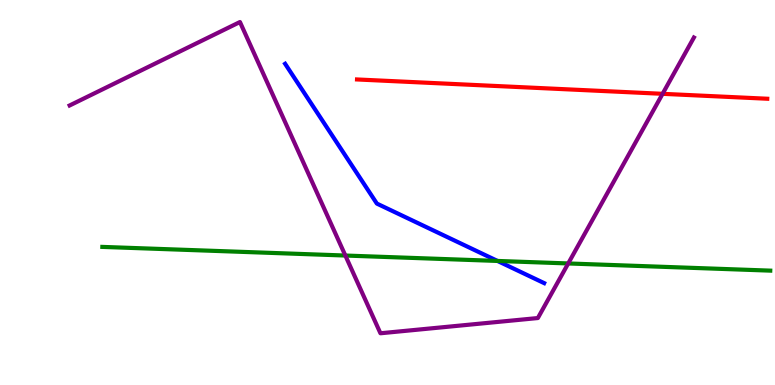[{'lines': ['blue', 'red'], 'intersections': []}, {'lines': ['green', 'red'], 'intersections': []}, {'lines': ['purple', 'red'], 'intersections': [{'x': 8.55, 'y': 7.56}]}, {'lines': ['blue', 'green'], 'intersections': [{'x': 6.42, 'y': 3.22}]}, {'lines': ['blue', 'purple'], 'intersections': []}, {'lines': ['green', 'purple'], 'intersections': [{'x': 4.46, 'y': 3.36}, {'x': 7.33, 'y': 3.16}]}]